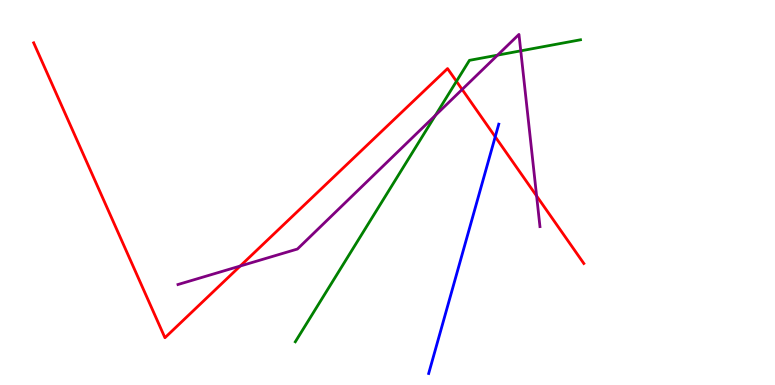[{'lines': ['blue', 'red'], 'intersections': [{'x': 6.39, 'y': 6.45}]}, {'lines': ['green', 'red'], 'intersections': [{'x': 5.89, 'y': 7.89}]}, {'lines': ['purple', 'red'], 'intersections': [{'x': 3.1, 'y': 3.09}, {'x': 5.96, 'y': 7.68}, {'x': 6.92, 'y': 4.91}]}, {'lines': ['blue', 'green'], 'intersections': []}, {'lines': ['blue', 'purple'], 'intersections': []}, {'lines': ['green', 'purple'], 'intersections': [{'x': 5.62, 'y': 7.0}, {'x': 6.42, 'y': 8.57}, {'x': 6.72, 'y': 8.68}]}]